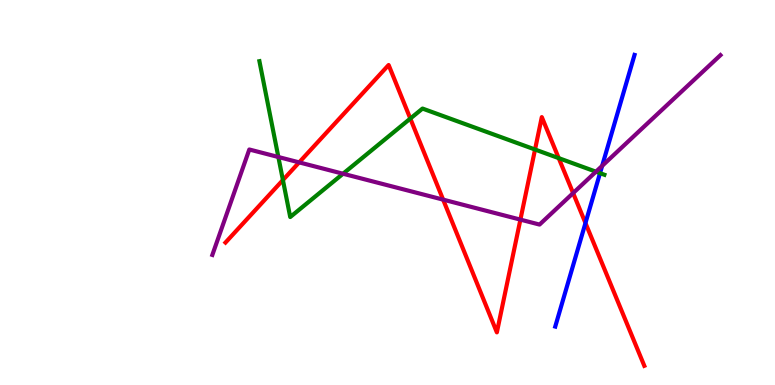[{'lines': ['blue', 'red'], 'intersections': [{'x': 7.55, 'y': 4.21}]}, {'lines': ['green', 'red'], 'intersections': [{'x': 3.65, 'y': 5.32}, {'x': 5.29, 'y': 6.92}, {'x': 6.9, 'y': 6.12}, {'x': 7.21, 'y': 5.89}]}, {'lines': ['purple', 'red'], 'intersections': [{'x': 3.86, 'y': 5.78}, {'x': 5.72, 'y': 4.81}, {'x': 6.71, 'y': 4.3}, {'x': 7.4, 'y': 4.98}]}, {'lines': ['blue', 'green'], 'intersections': [{'x': 7.74, 'y': 5.5}]}, {'lines': ['blue', 'purple'], 'intersections': [{'x': 7.77, 'y': 5.69}]}, {'lines': ['green', 'purple'], 'intersections': [{'x': 3.59, 'y': 5.92}, {'x': 4.43, 'y': 5.49}, {'x': 7.69, 'y': 5.54}]}]